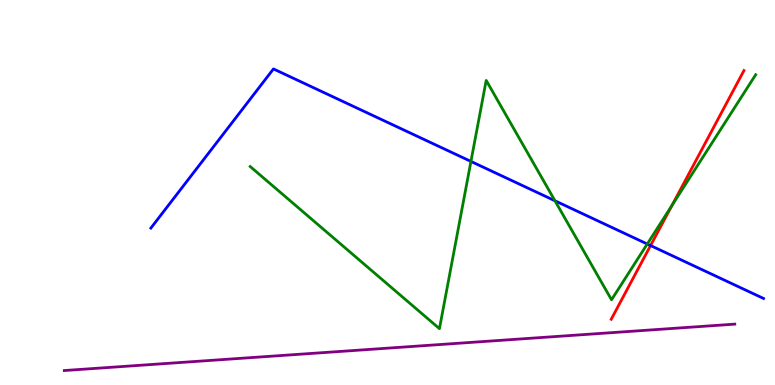[{'lines': ['blue', 'red'], 'intersections': [{'x': 8.39, 'y': 3.62}]}, {'lines': ['green', 'red'], 'intersections': [{'x': 8.67, 'y': 4.67}]}, {'lines': ['purple', 'red'], 'intersections': []}, {'lines': ['blue', 'green'], 'intersections': [{'x': 6.08, 'y': 5.81}, {'x': 7.16, 'y': 4.78}, {'x': 8.35, 'y': 3.66}]}, {'lines': ['blue', 'purple'], 'intersections': []}, {'lines': ['green', 'purple'], 'intersections': []}]